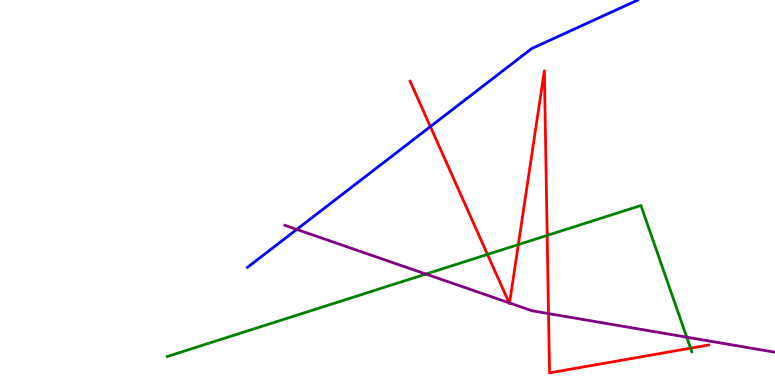[{'lines': ['blue', 'red'], 'intersections': [{'x': 5.55, 'y': 6.71}]}, {'lines': ['green', 'red'], 'intersections': [{'x': 6.29, 'y': 3.39}, {'x': 6.69, 'y': 3.65}, {'x': 7.06, 'y': 3.89}, {'x': 8.91, 'y': 0.956}]}, {'lines': ['purple', 'red'], 'intersections': [{'x': 6.57, 'y': 2.13}, {'x': 6.58, 'y': 2.13}, {'x': 7.08, 'y': 1.85}]}, {'lines': ['blue', 'green'], 'intersections': []}, {'lines': ['blue', 'purple'], 'intersections': [{'x': 3.83, 'y': 4.04}]}, {'lines': ['green', 'purple'], 'intersections': [{'x': 5.5, 'y': 2.88}, {'x': 8.86, 'y': 1.24}]}]